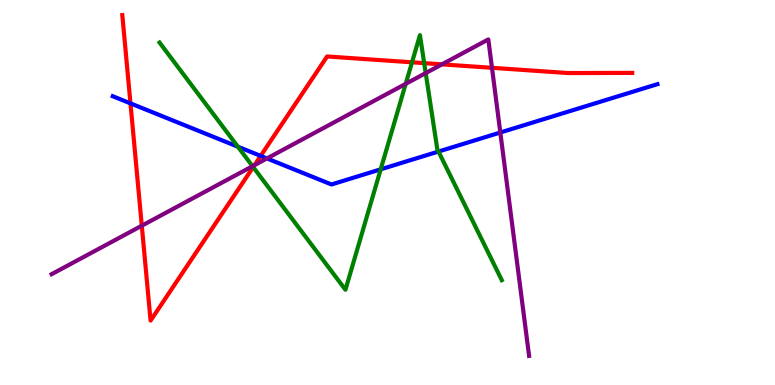[{'lines': ['blue', 'red'], 'intersections': [{'x': 1.68, 'y': 7.31}, {'x': 3.36, 'y': 5.95}]}, {'lines': ['green', 'red'], 'intersections': [{'x': 3.27, 'y': 5.66}, {'x': 5.32, 'y': 8.38}, {'x': 5.47, 'y': 8.36}]}, {'lines': ['purple', 'red'], 'intersections': [{'x': 1.83, 'y': 4.14}, {'x': 3.28, 'y': 5.71}, {'x': 5.7, 'y': 8.33}, {'x': 6.35, 'y': 8.24}]}, {'lines': ['blue', 'green'], 'intersections': [{'x': 3.07, 'y': 6.19}, {'x': 4.91, 'y': 5.6}, {'x': 5.66, 'y': 6.06}]}, {'lines': ['blue', 'purple'], 'intersections': [{'x': 3.44, 'y': 5.88}, {'x': 6.46, 'y': 6.56}]}, {'lines': ['green', 'purple'], 'intersections': [{'x': 3.26, 'y': 5.68}, {'x': 5.24, 'y': 7.82}, {'x': 5.49, 'y': 8.1}]}]